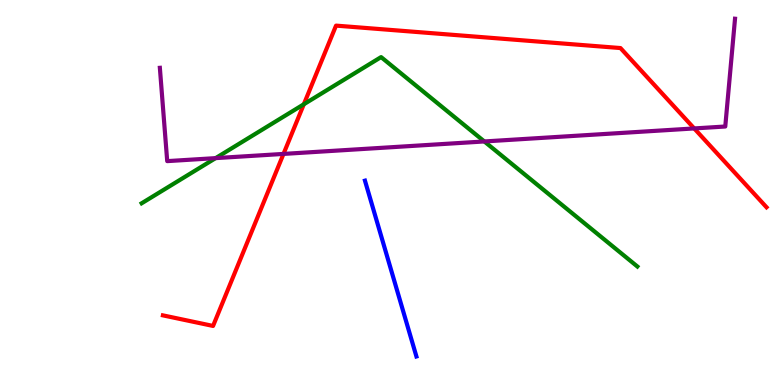[{'lines': ['blue', 'red'], 'intersections': []}, {'lines': ['green', 'red'], 'intersections': [{'x': 3.92, 'y': 7.29}]}, {'lines': ['purple', 'red'], 'intersections': [{'x': 3.66, 'y': 6.0}, {'x': 8.96, 'y': 6.66}]}, {'lines': ['blue', 'green'], 'intersections': []}, {'lines': ['blue', 'purple'], 'intersections': []}, {'lines': ['green', 'purple'], 'intersections': [{'x': 2.78, 'y': 5.89}, {'x': 6.25, 'y': 6.33}]}]